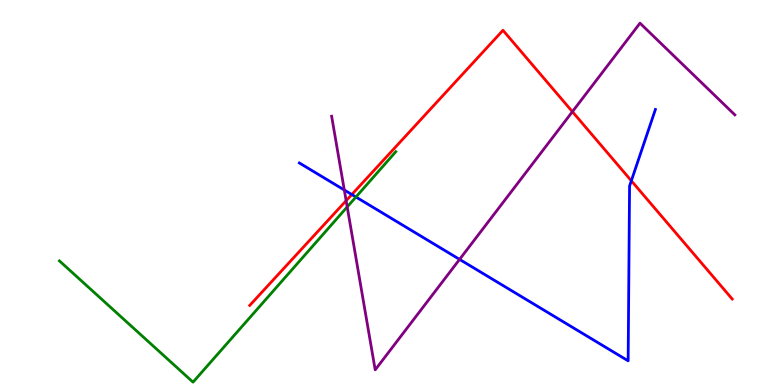[{'lines': ['blue', 'red'], 'intersections': [{'x': 4.54, 'y': 4.95}, {'x': 8.15, 'y': 5.3}]}, {'lines': ['green', 'red'], 'intersections': []}, {'lines': ['purple', 'red'], 'intersections': [{'x': 4.47, 'y': 4.79}, {'x': 7.39, 'y': 7.1}]}, {'lines': ['blue', 'green'], 'intersections': [{'x': 4.59, 'y': 4.88}]}, {'lines': ['blue', 'purple'], 'intersections': [{'x': 4.44, 'y': 5.06}, {'x': 5.93, 'y': 3.26}]}, {'lines': ['green', 'purple'], 'intersections': [{'x': 4.48, 'y': 4.63}]}]